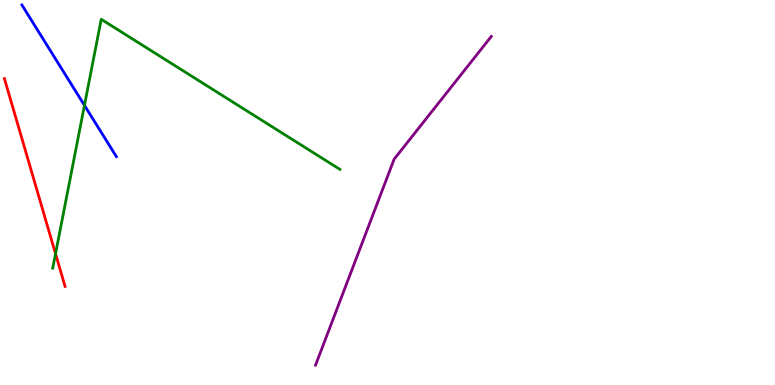[{'lines': ['blue', 'red'], 'intersections': []}, {'lines': ['green', 'red'], 'intersections': [{'x': 0.717, 'y': 3.41}]}, {'lines': ['purple', 'red'], 'intersections': []}, {'lines': ['blue', 'green'], 'intersections': [{'x': 1.09, 'y': 7.26}]}, {'lines': ['blue', 'purple'], 'intersections': []}, {'lines': ['green', 'purple'], 'intersections': []}]